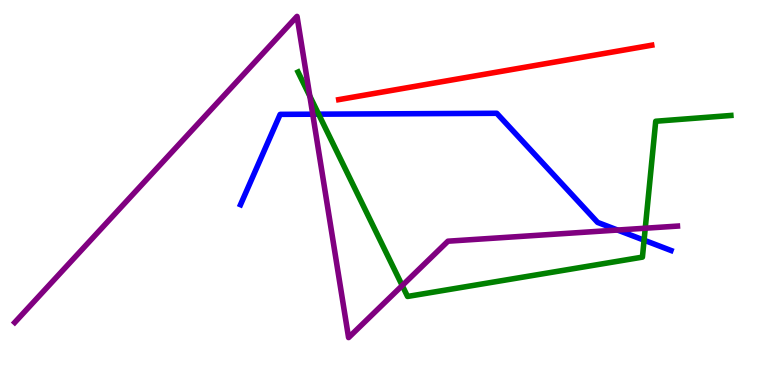[{'lines': ['blue', 'red'], 'intersections': []}, {'lines': ['green', 'red'], 'intersections': []}, {'lines': ['purple', 'red'], 'intersections': []}, {'lines': ['blue', 'green'], 'intersections': [{'x': 4.11, 'y': 7.03}, {'x': 8.31, 'y': 3.76}]}, {'lines': ['blue', 'purple'], 'intersections': [{'x': 4.04, 'y': 7.03}, {'x': 7.97, 'y': 4.02}]}, {'lines': ['green', 'purple'], 'intersections': [{'x': 4.0, 'y': 7.5}, {'x': 5.19, 'y': 2.58}, {'x': 8.33, 'y': 4.07}]}]